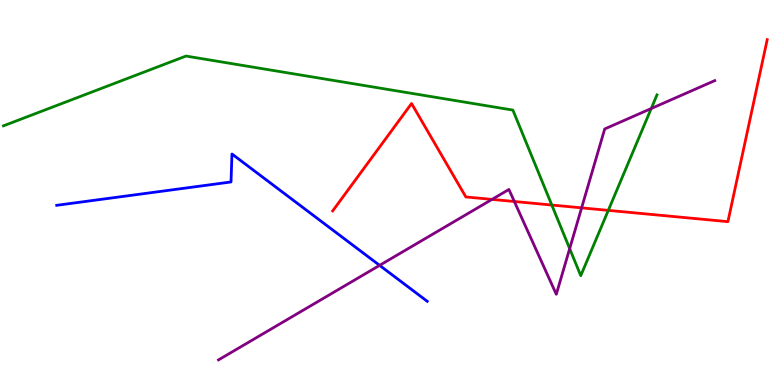[{'lines': ['blue', 'red'], 'intersections': []}, {'lines': ['green', 'red'], 'intersections': [{'x': 7.12, 'y': 4.67}, {'x': 7.85, 'y': 4.54}]}, {'lines': ['purple', 'red'], 'intersections': [{'x': 6.35, 'y': 4.82}, {'x': 6.64, 'y': 4.77}, {'x': 7.5, 'y': 4.6}]}, {'lines': ['blue', 'green'], 'intersections': []}, {'lines': ['blue', 'purple'], 'intersections': [{'x': 4.9, 'y': 3.11}]}, {'lines': ['green', 'purple'], 'intersections': [{'x': 7.35, 'y': 3.54}, {'x': 8.4, 'y': 7.18}]}]